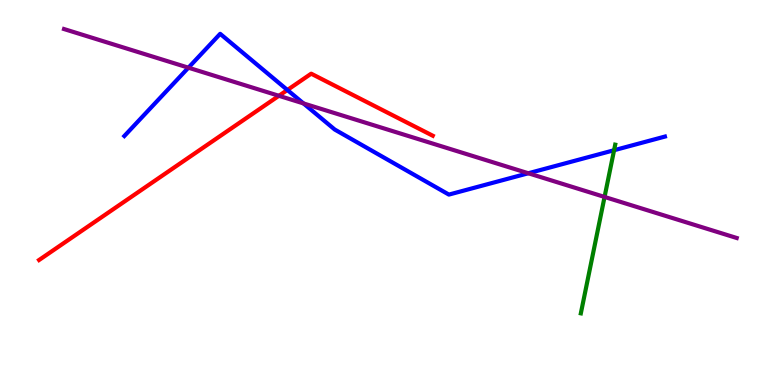[{'lines': ['blue', 'red'], 'intersections': [{'x': 3.71, 'y': 7.66}]}, {'lines': ['green', 'red'], 'intersections': []}, {'lines': ['purple', 'red'], 'intersections': [{'x': 3.6, 'y': 7.51}]}, {'lines': ['blue', 'green'], 'intersections': [{'x': 7.92, 'y': 6.1}]}, {'lines': ['blue', 'purple'], 'intersections': [{'x': 2.43, 'y': 8.24}, {'x': 3.92, 'y': 7.31}, {'x': 6.82, 'y': 5.5}]}, {'lines': ['green', 'purple'], 'intersections': [{'x': 7.8, 'y': 4.88}]}]